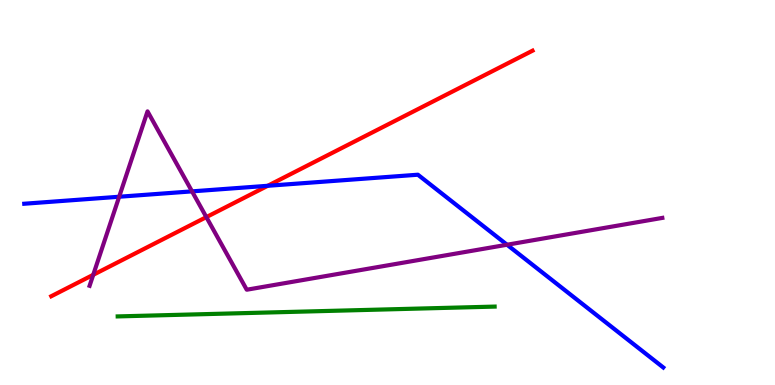[{'lines': ['blue', 'red'], 'intersections': [{'x': 3.45, 'y': 5.17}]}, {'lines': ['green', 'red'], 'intersections': []}, {'lines': ['purple', 'red'], 'intersections': [{'x': 1.2, 'y': 2.86}, {'x': 2.66, 'y': 4.36}]}, {'lines': ['blue', 'green'], 'intersections': []}, {'lines': ['blue', 'purple'], 'intersections': [{'x': 1.54, 'y': 4.89}, {'x': 2.48, 'y': 5.03}, {'x': 6.54, 'y': 3.64}]}, {'lines': ['green', 'purple'], 'intersections': []}]